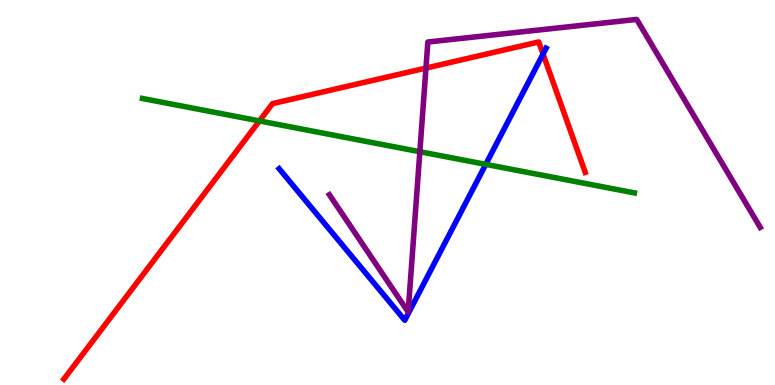[{'lines': ['blue', 'red'], 'intersections': [{'x': 7.01, 'y': 8.6}]}, {'lines': ['green', 'red'], 'intersections': [{'x': 3.35, 'y': 6.86}]}, {'lines': ['purple', 'red'], 'intersections': [{'x': 5.5, 'y': 8.23}]}, {'lines': ['blue', 'green'], 'intersections': [{'x': 6.27, 'y': 5.73}]}, {'lines': ['blue', 'purple'], 'intersections': []}, {'lines': ['green', 'purple'], 'intersections': [{'x': 5.42, 'y': 6.06}]}]